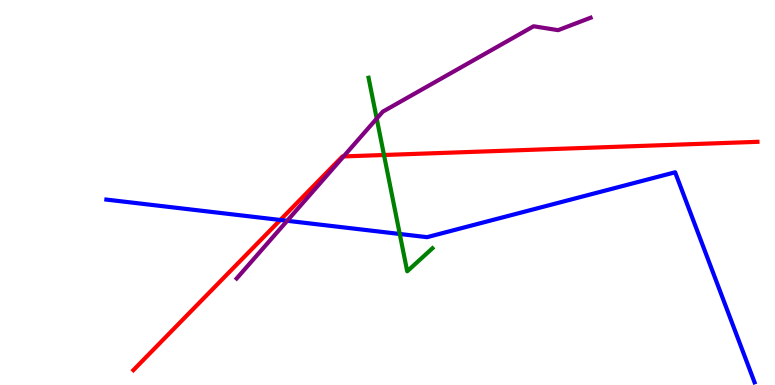[{'lines': ['blue', 'red'], 'intersections': [{'x': 3.62, 'y': 4.29}]}, {'lines': ['green', 'red'], 'intersections': [{'x': 4.95, 'y': 5.97}]}, {'lines': ['purple', 'red'], 'intersections': [{'x': 4.43, 'y': 5.94}]}, {'lines': ['blue', 'green'], 'intersections': [{'x': 5.16, 'y': 3.92}]}, {'lines': ['blue', 'purple'], 'intersections': [{'x': 3.71, 'y': 4.27}]}, {'lines': ['green', 'purple'], 'intersections': [{'x': 4.86, 'y': 6.92}]}]